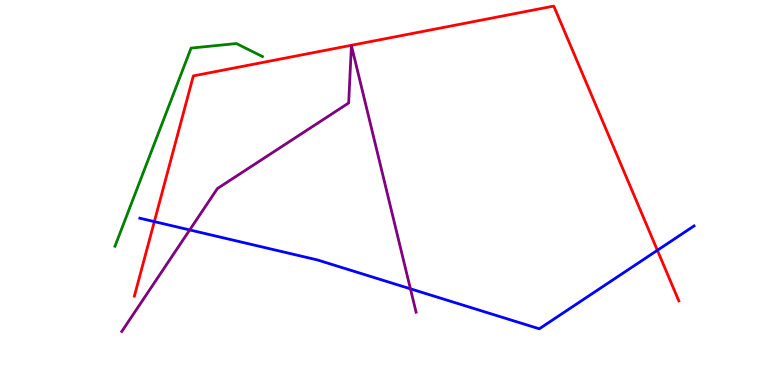[{'lines': ['blue', 'red'], 'intersections': [{'x': 1.99, 'y': 4.24}, {'x': 8.48, 'y': 3.5}]}, {'lines': ['green', 'red'], 'intersections': []}, {'lines': ['purple', 'red'], 'intersections': []}, {'lines': ['blue', 'green'], 'intersections': []}, {'lines': ['blue', 'purple'], 'intersections': [{'x': 2.45, 'y': 4.03}, {'x': 5.3, 'y': 2.5}]}, {'lines': ['green', 'purple'], 'intersections': []}]